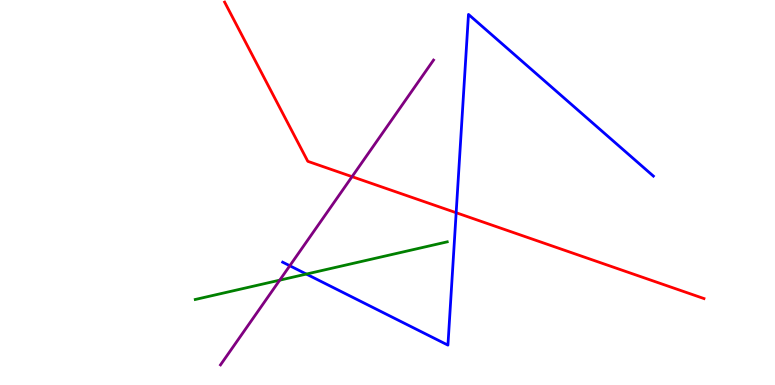[{'lines': ['blue', 'red'], 'intersections': [{'x': 5.89, 'y': 4.47}]}, {'lines': ['green', 'red'], 'intersections': []}, {'lines': ['purple', 'red'], 'intersections': [{'x': 4.54, 'y': 5.41}]}, {'lines': ['blue', 'green'], 'intersections': [{'x': 3.95, 'y': 2.88}]}, {'lines': ['blue', 'purple'], 'intersections': [{'x': 3.74, 'y': 3.1}]}, {'lines': ['green', 'purple'], 'intersections': [{'x': 3.61, 'y': 2.72}]}]